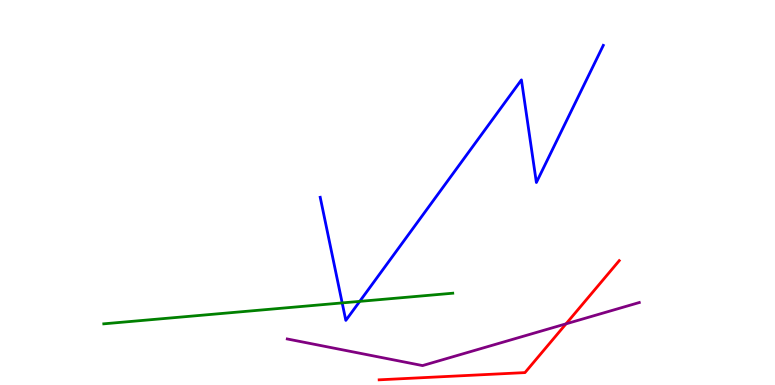[{'lines': ['blue', 'red'], 'intersections': []}, {'lines': ['green', 'red'], 'intersections': []}, {'lines': ['purple', 'red'], 'intersections': [{'x': 7.3, 'y': 1.59}]}, {'lines': ['blue', 'green'], 'intersections': [{'x': 4.42, 'y': 2.13}, {'x': 4.64, 'y': 2.17}]}, {'lines': ['blue', 'purple'], 'intersections': []}, {'lines': ['green', 'purple'], 'intersections': []}]